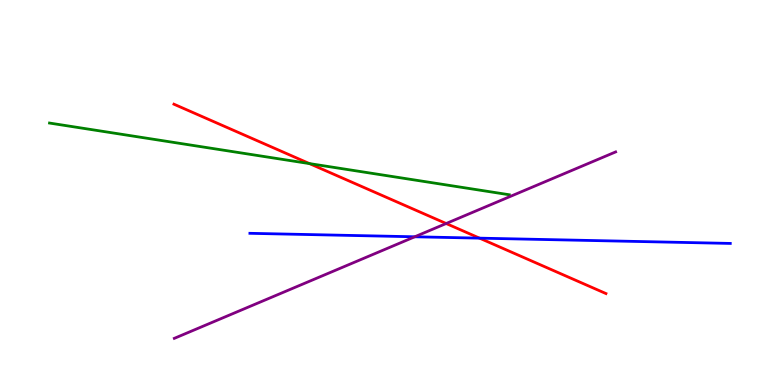[{'lines': ['blue', 'red'], 'intersections': [{'x': 6.19, 'y': 3.81}]}, {'lines': ['green', 'red'], 'intersections': [{'x': 3.99, 'y': 5.75}]}, {'lines': ['purple', 'red'], 'intersections': [{'x': 5.76, 'y': 4.19}]}, {'lines': ['blue', 'green'], 'intersections': []}, {'lines': ['blue', 'purple'], 'intersections': [{'x': 5.35, 'y': 3.85}]}, {'lines': ['green', 'purple'], 'intersections': []}]